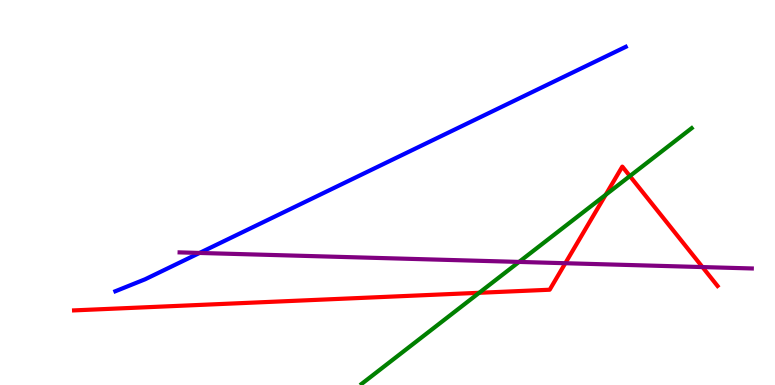[{'lines': ['blue', 'red'], 'intersections': []}, {'lines': ['green', 'red'], 'intersections': [{'x': 6.18, 'y': 2.4}, {'x': 7.81, 'y': 4.94}, {'x': 8.13, 'y': 5.43}]}, {'lines': ['purple', 'red'], 'intersections': [{'x': 7.29, 'y': 3.16}, {'x': 9.06, 'y': 3.06}]}, {'lines': ['blue', 'green'], 'intersections': []}, {'lines': ['blue', 'purple'], 'intersections': [{'x': 2.58, 'y': 3.43}]}, {'lines': ['green', 'purple'], 'intersections': [{'x': 6.7, 'y': 3.2}]}]